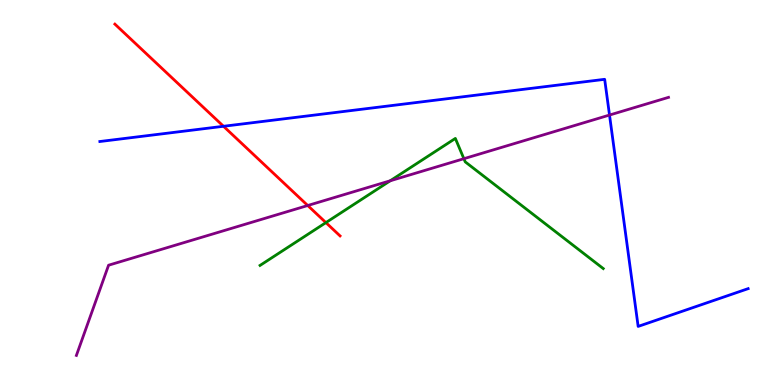[{'lines': ['blue', 'red'], 'intersections': [{'x': 2.88, 'y': 6.72}]}, {'lines': ['green', 'red'], 'intersections': [{'x': 4.21, 'y': 4.22}]}, {'lines': ['purple', 'red'], 'intersections': [{'x': 3.97, 'y': 4.66}]}, {'lines': ['blue', 'green'], 'intersections': []}, {'lines': ['blue', 'purple'], 'intersections': [{'x': 7.86, 'y': 7.01}]}, {'lines': ['green', 'purple'], 'intersections': [{'x': 5.03, 'y': 5.3}, {'x': 5.99, 'y': 5.88}]}]